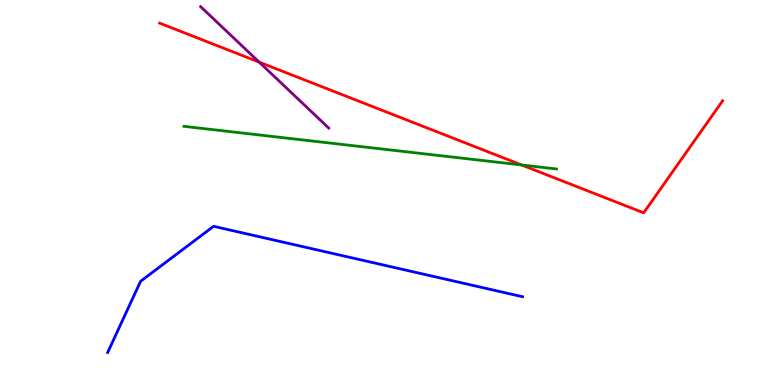[{'lines': ['blue', 'red'], 'intersections': []}, {'lines': ['green', 'red'], 'intersections': [{'x': 6.73, 'y': 5.71}]}, {'lines': ['purple', 'red'], 'intersections': [{'x': 3.34, 'y': 8.39}]}, {'lines': ['blue', 'green'], 'intersections': []}, {'lines': ['blue', 'purple'], 'intersections': []}, {'lines': ['green', 'purple'], 'intersections': []}]